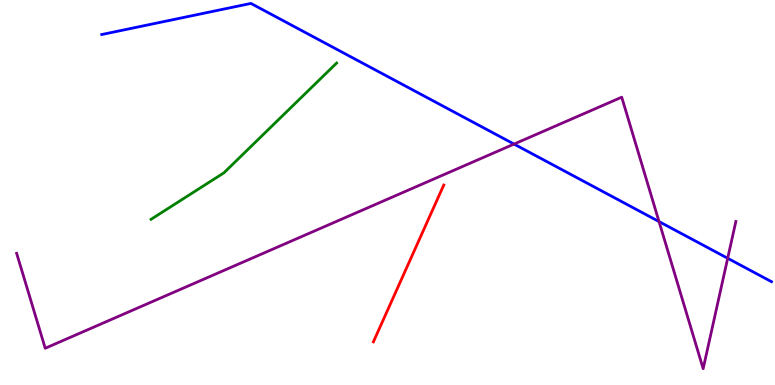[{'lines': ['blue', 'red'], 'intersections': []}, {'lines': ['green', 'red'], 'intersections': []}, {'lines': ['purple', 'red'], 'intersections': []}, {'lines': ['blue', 'green'], 'intersections': []}, {'lines': ['blue', 'purple'], 'intersections': [{'x': 6.63, 'y': 6.26}, {'x': 8.5, 'y': 4.24}, {'x': 9.39, 'y': 3.29}]}, {'lines': ['green', 'purple'], 'intersections': []}]